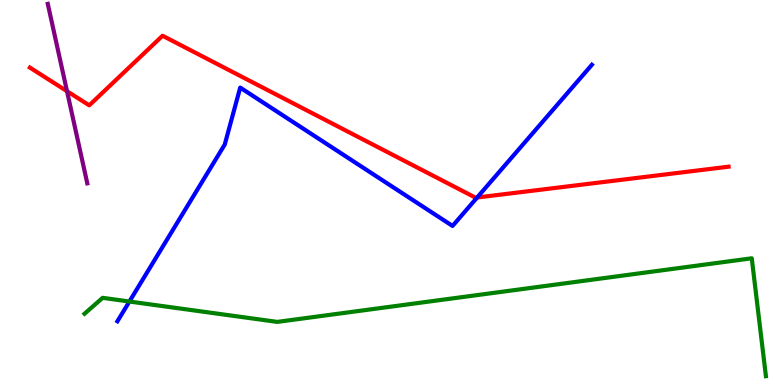[{'lines': ['blue', 'red'], 'intersections': [{'x': 6.16, 'y': 4.87}]}, {'lines': ['green', 'red'], 'intersections': []}, {'lines': ['purple', 'red'], 'intersections': [{'x': 0.865, 'y': 7.63}]}, {'lines': ['blue', 'green'], 'intersections': [{'x': 1.67, 'y': 2.17}]}, {'lines': ['blue', 'purple'], 'intersections': []}, {'lines': ['green', 'purple'], 'intersections': []}]